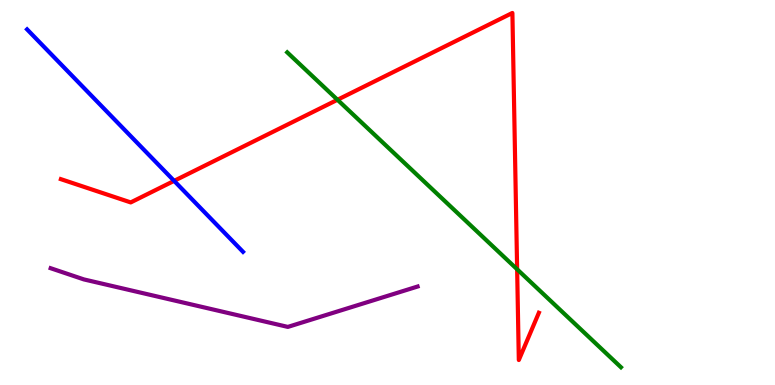[{'lines': ['blue', 'red'], 'intersections': [{'x': 2.25, 'y': 5.3}]}, {'lines': ['green', 'red'], 'intersections': [{'x': 4.35, 'y': 7.41}, {'x': 6.67, 'y': 3.01}]}, {'lines': ['purple', 'red'], 'intersections': []}, {'lines': ['blue', 'green'], 'intersections': []}, {'lines': ['blue', 'purple'], 'intersections': []}, {'lines': ['green', 'purple'], 'intersections': []}]